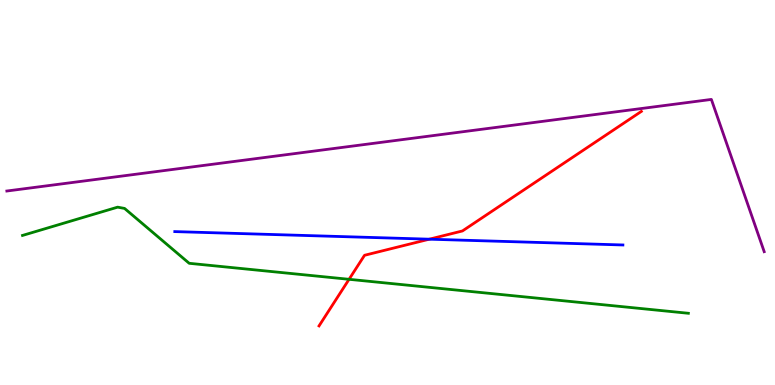[{'lines': ['blue', 'red'], 'intersections': [{'x': 5.54, 'y': 3.79}]}, {'lines': ['green', 'red'], 'intersections': [{'x': 4.5, 'y': 2.75}]}, {'lines': ['purple', 'red'], 'intersections': []}, {'lines': ['blue', 'green'], 'intersections': []}, {'lines': ['blue', 'purple'], 'intersections': []}, {'lines': ['green', 'purple'], 'intersections': []}]